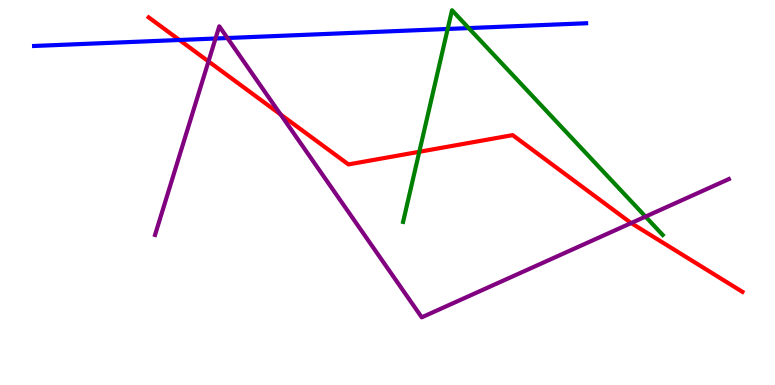[{'lines': ['blue', 'red'], 'intersections': [{'x': 2.31, 'y': 8.96}]}, {'lines': ['green', 'red'], 'intersections': [{'x': 5.41, 'y': 6.06}]}, {'lines': ['purple', 'red'], 'intersections': [{'x': 2.69, 'y': 8.41}, {'x': 3.62, 'y': 7.03}, {'x': 8.14, 'y': 4.21}]}, {'lines': ['blue', 'green'], 'intersections': [{'x': 5.78, 'y': 9.25}, {'x': 6.05, 'y': 9.27}]}, {'lines': ['blue', 'purple'], 'intersections': [{'x': 2.78, 'y': 9.0}, {'x': 2.93, 'y': 9.01}]}, {'lines': ['green', 'purple'], 'intersections': [{'x': 8.33, 'y': 4.37}]}]